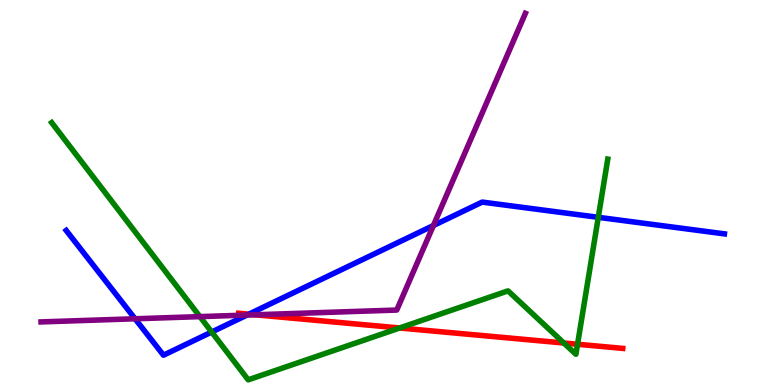[{'lines': ['blue', 'red'], 'intersections': [{'x': 3.21, 'y': 1.84}]}, {'lines': ['green', 'red'], 'intersections': [{'x': 5.16, 'y': 1.48}, {'x': 7.28, 'y': 1.09}, {'x': 7.45, 'y': 1.06}]}, {'lines': ['purple', 'red'], 'intersections': [{'x': 3.29, 'y': 1.82}]}, {'lines': ['blue', 'green'], 'intersections': [{'x': 2.73, 'y': 1.38}, {'x': 7.72, 'y': 4.36}]}, {'lines': ['blue', 'purple'], 'intersections': [{'x': 1.74, 'y': 1.72}, {'x': 3.19, 'y': 1.82}, {'x': 5.59, 'y': 4.14}]}, {'lines': ['green', 'purple'], 'intersections': [{'x': 2.58, 'y': 1.78}]}]